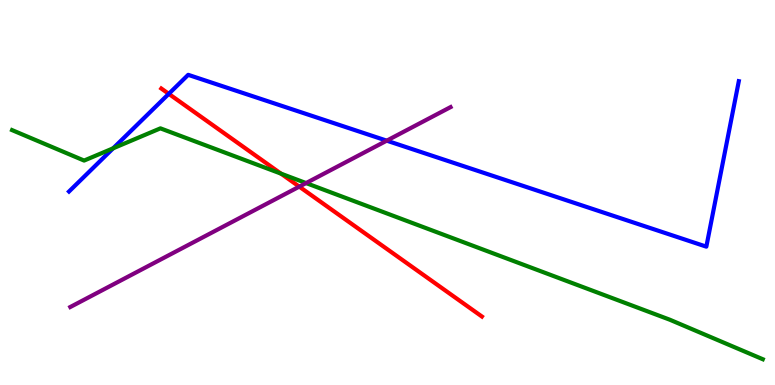[{'lines': ['blue', 'red'], 'intersections': [{'x': 2.18, 'y': 7.56}]}, {'lines': ['green', 'red'], 'intersections': [{'x': 3.63, 'y': 5.49}]}, {'lines': ['purple', 'red'], 'intersections': [{'x': 3.86, 'y': 5.15}]}, {'lines': ['blue', 'green'], 'intersections': [{'x': 1.46, 'y': 6.15}]}, {'lines': ['blue', 'purple'], 'intersections': [{'x': 4.99, 'y': 6.35}]}, {'lines': ['green', 'purple'], 'intersections': [{'x': 3.95, 'y': 5.25}]}]